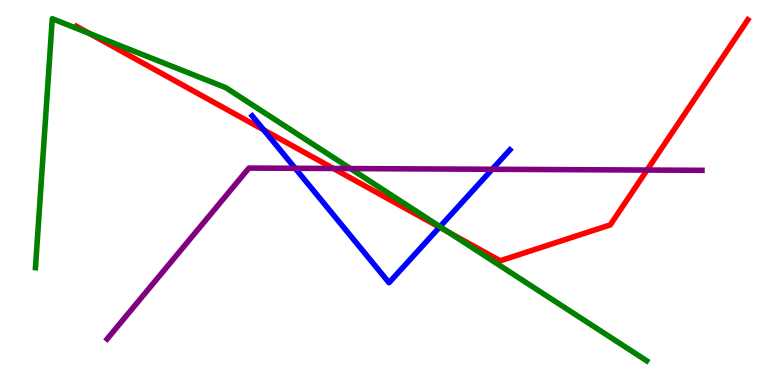[{'lines': ['blue', 'red'], 'intersections': [{'x': 3.4, 'y': 6.63}, {'x': 5.67, 'y': 4.1}]}, {'lines': ['green', 'red'], 'intersections': [{'x': 1.16, 'y': 9.13}, {'x': 5.78, 'y': 3.97}]}, {'lines': ['purple', 'red'], 'intersections': [{'x': 4.3, 'y': 5.62}, {'x': 8.35, 'y': 5.58}]}, {'lines': ['blue', 'green'], 'intersections': [{'x': 5.68, 'y': 4.11}]}, {'lines': ['blue', 'purple'], 'intersections': [{'x': 3.81, 'y': 5.63}, {'x': 6.35, 'y': 5.6}]}, {'lines': ['green', 'purple'], 'intersections': [{'x': 4.52, 'y': 5.62}]}]